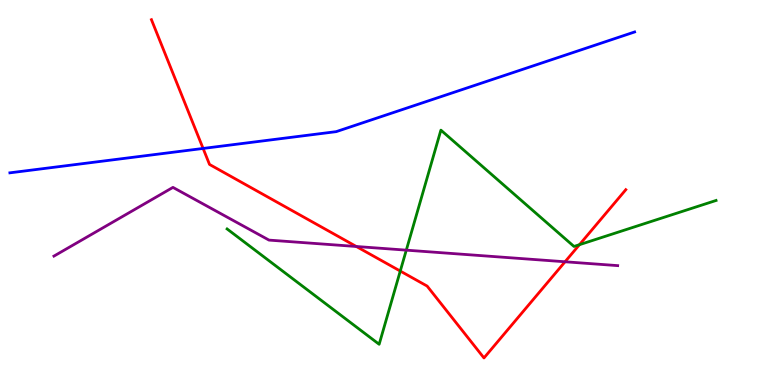[{'lines': ['blue', 'red'], 'intersections': [{'x': 2.62, 'y': 6.14}]}, {'lines': ['green', 'red'], 'intersections': [{'x': 5.16, 'y': 2.96}, {'x': 7.48, 'y': 3.64}]}, {'lines': ['purple', 'red'], 'intersections': [{'x': 4.6, 'y': 3.6}, {'x': 7.29, 'y': 3.2}]}, {'lines': ['blue', 'green'], 'intersections': []}, {'lines': ['blue', 'purple'], 'intersections': []}, {'lines': ['green', 'purple'], 'intersections': [{'x': 5.24, 'y': 3.5}]}]